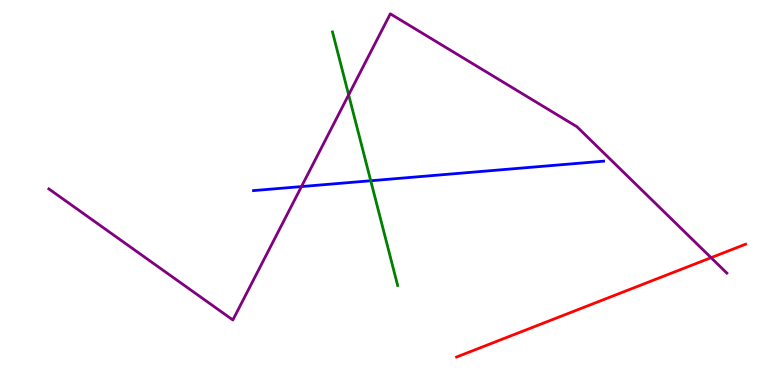[{'lines': ['blue', 'red'], 'intersections': []}, {'lines': ['green', 'red'], 'intersections': []}, {'lines': ['purple', 'red'], 'intersections': [{'x': 9.18, 'y': 3.31}]}, {'lines': ['blue', 'green'], 'intersections': [{'x': 4.78, 'y': 5.31}]}, {'lines': ['blue', 'purple'], 'intersections': [{'x': 3.89, 'y': 5.15}]}, {'lines': ['green', 'purple'], 'intersections': [{'x': 4.5, 'y': 7.54}]}]